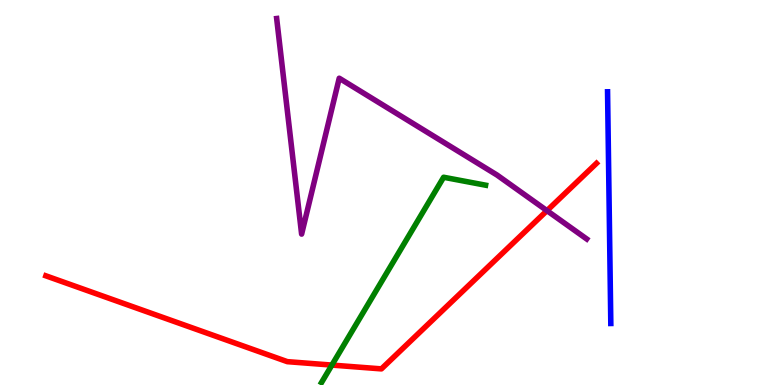[{'lines': ['blue', 'red'], 'intersections': []}, {'lines': ['green', 'red'], 'intersections': [{'x': 4.28, 'y': 0.517}]}, {'lines': ['purple', 'red'], 'intersections': [{'x': 7.06, 'y': 4.53}]}, {'lines': ['blue', 'green'], 'intersections': []}, {'lines': ['blue', 'purple'], 'intersections': []}, {'lines': ['green', 'purple'], 'intersections': []}]